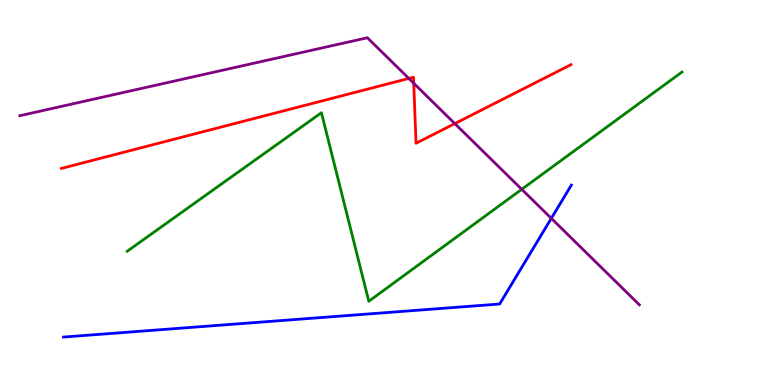[{'lines': ['blue', 'red'], 'intersections': []}, {'lines': ['green', 'red'], 'intersections': []}, {'lines': ['purple', 'red'], 'intersections': [{'x': 5.28, 'y': 7.96}, {'x': 5.34, 'y': 7.84}, {'x': 5.87, 'y': 6.79}]}, {'lines': ['blue', 'green'], 'intersections': []}, {'lines': ['blue', 'purple'], 'intersections': [{'x': 7.11, 'y': 4.33}]}, {'lines': ['green', 'purple'], 'intersections': [{'x': 6.73, 'y': 5.08}]}]